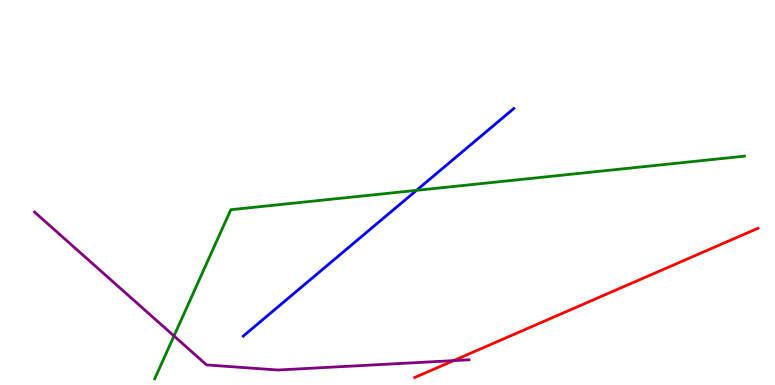[{'lines': ['blue', 'red'], 'intersections': []}, {'lines': ['green', 'red'], 'intersections': []}, {'lines': ['purple', 'red'], 'intersections': [{'x': 5.85, 'y': 0.633}]}, {'lines': ['blue', 'green'], 'intersections': [{'x': 5.37, 'y': 5.06}]}, {'lines': ['blue', 'purple'], 'intersections': []}, {'lines': ['green', 'purple'], 'intersections': [{'x': 2.24, 'y': 1.27}]}]